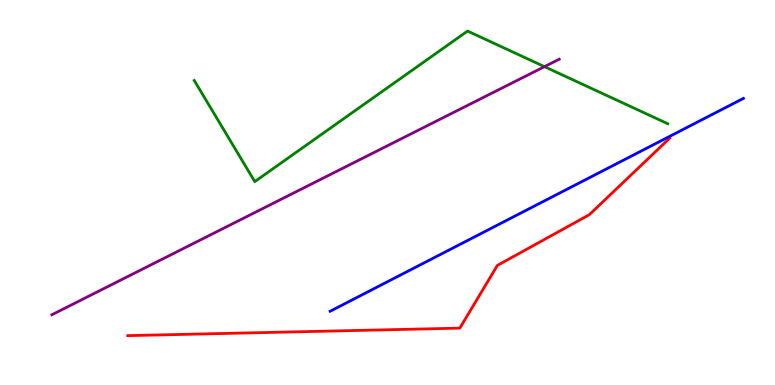[{'lines': ['blue', 'red'], 'intersections': []}, {'lines': ['green', 'red'], 'intersections': []}, {'lines': ['purple', 'red'], 'intersections': []}, {'lines': ['blue', 'green'], 'intersections': []}, {'lines': ['blue', 'purple'], 'intersections': []}, {'lines': ['green', 'purple'], 'intersections': [{'x': 7.03, 'y': 8.27}]}]